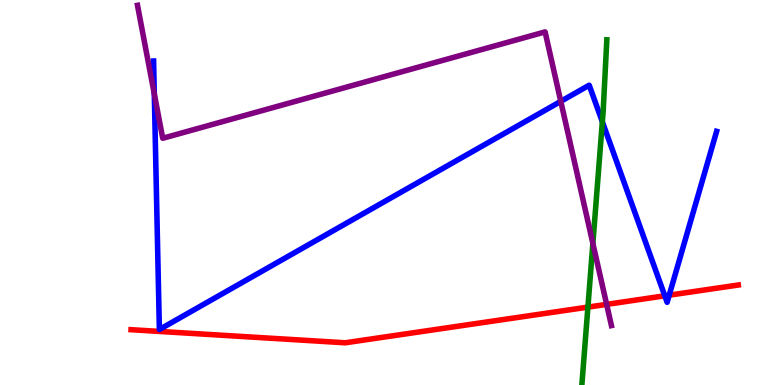[{'lines': ['blue', 'red'], 'intersections': [{'x': 8.58, 'y': 2.32}, {'x': 8.63, 'y': 2.33}]}, {'lines': ['green', 'red'], 'intersections': [{'x': 7.59, 'y': 2.02}]}, {'lines': ['purple', 'red'], 'intersections': [{'x': 7.83, 'y': 2.09}]}, {'lines': ['blue', 'green'], 'intersections': [{'x': 7.77, 'y': 6.84}]}, {'lines': ['blue', 'purple'], 'intersections': [{'x': 1.99, 'y': 7.56}, {'x': 7.24, 'y': 7.37}]}, {'lines': ['green', 'purple'], 'intersections': [{'x': 7.65, 'y': 3.68}]}]